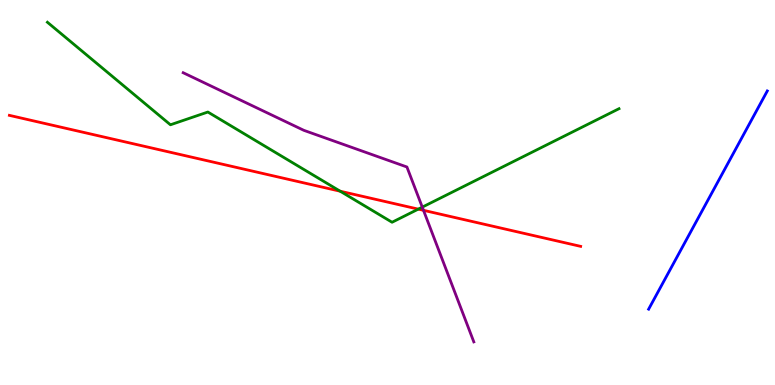[{'lines': ['blue', 'red'], 'intersections': []}, {'lines': ['green', 'red'], 'intersections': [{'x': 4.39, 'y': 5.03}, {'x': 5.4, 'y': 4.57}]}, {'lines': ['purple', 'red'], 'intersections': [{'x': 5.46, 'y': 4.54}]}, {'lines': ['blue', 'green'], 'intersections': []}, {'lines': ['blue', 'purple'], 'intersections': []}, {'lines': ['green', 'purple'], 'intersections': [{'x': 5.45, 'y': 4.62}]}]